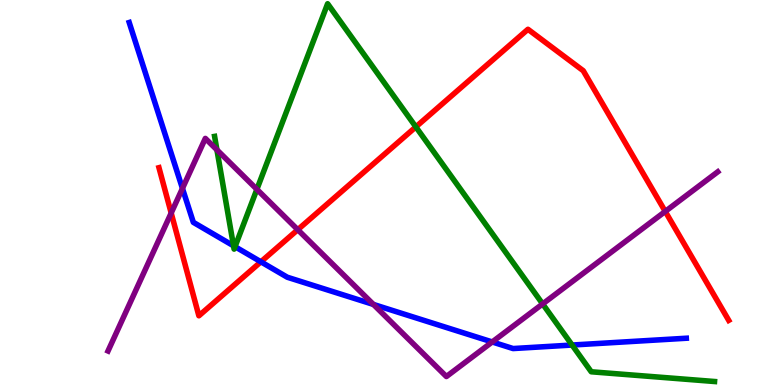[{'lines': ['blue', 'red'], 'intersections': [{'x': 3.37, 'y': 3.2}]}, {'lines': ['green', 'red'], 'intersections': [{'x': 5.37, 'y': 6.7}]}, {'lines': ['purple', 'red'], 'intersections': [{'x': 2.21, 'y': 4.47}, {'x': 3.84, 'y': 4.03}, {'x': 8.58, 'y': 4.51}]}, {'lines': ['blue', 'green'], 'intersections': [{'x': 3.01, 'y': 3.62}, {'x': 3.03, 'y': 3.59}, {'x': 7.38, 'y': 1.04}]}, {'lines': ['blue', 'purple'], 'intersections': [{'x': 2.35, 'y': 5.11}, {'x': 4.82, 'y': 2.09}, {'x': 6.35, 'y': 1.12}]}, {'lines': ['green', 'purple'], 'intersections': [{'x': 2.8, 'y': 6.11}, {'x': 3.31, 'y': 5.08}, {'x': 7.0, 'y': 2.11}]}]